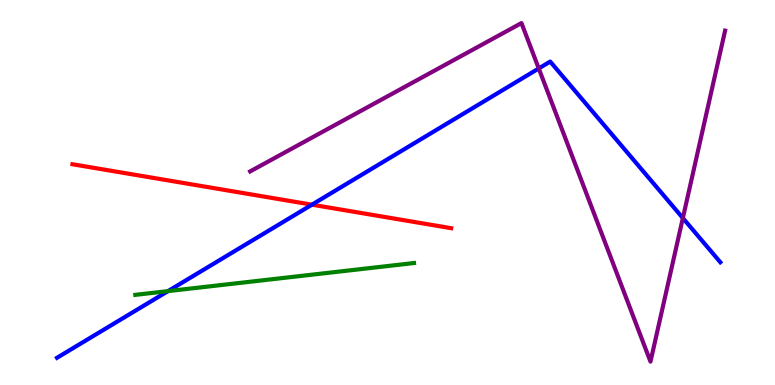[{'lines': ['blue', 'red'], 'intersections': [{'x': 4.02, 'y': 4.68}]}, {'lines': ['green', 'red'], 'intersections': []}, {'lines': ['purple', 'red'], 'intersections': []}, {'lines': ['blue', 'green'], 'intersections': [{'x': 2.17, 'y': 2.44}]}, {'lines': ['blue', 'purple'], 'intersections': [{'x': 6.95, 'y': 8.22}, {'x': 8.81, 'y': 4.34}]}, {'lines': ['green', 'purple'], 'intersections': []}]